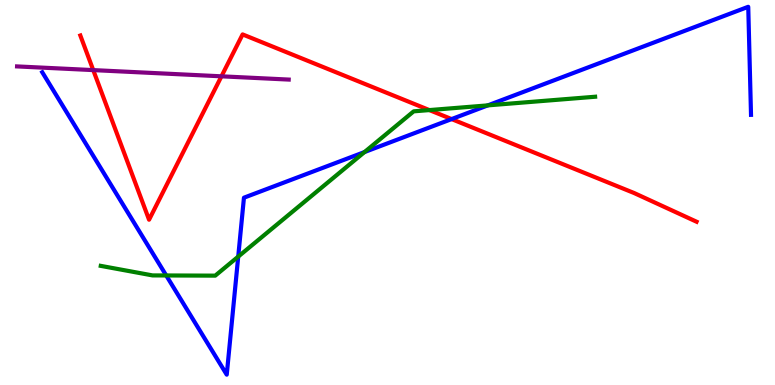[{'lines': ['blue', 'red'], 'intersections': [{'x': 5.83, 'y': 6.91}]}, {'lines': ['green', 'red'], 'intersections': [{'x': 5.54, 'y': 7.14}]}, {'lines': ['purple', 'red'], 'intersections': [{'x': 1.2, 'y': 8.18}, {'x': 2.86, 'y': 8.02}]}, {'lines': ['blue', 'green'], 'intersections': [{'x': 2.14, 'y': 2.85}, {'x': 3.07, 'y': 3.33}, {'x': 4.7, 'y': 6.05}, {'x': 6.29, 'y': 7.26}]}, {'lines': ['blue', 'purple'], 'intersections': []}, {'lines': ['green', 'purple'], 'intersections': []}]